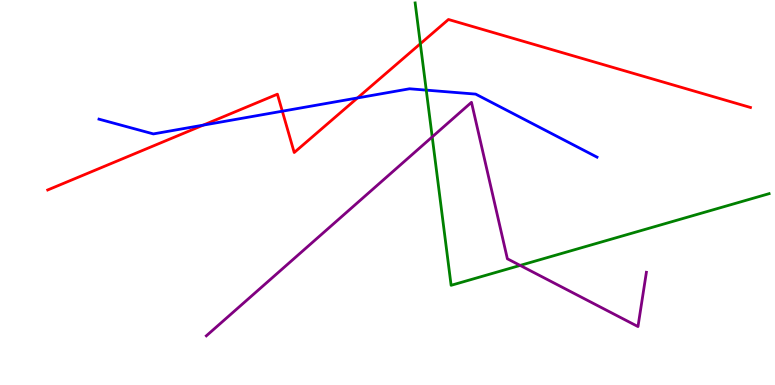[{'lines': ['blue', 'red'], 'intersections': [{'x': 2.62, 'y': 6.75}, {'x': 3.64, 'y': 7.11}, {'x': 4.61, 'y': 7.46}]}, {'lines': ['green', 'red'], 'intersections': [{'x': 5.42, 'y': 8.86}]}, {'lines': ['purple', 'red'], 'intersections': []}, {'lines': ['blue', 'green'], 'intersections': [{'x': 5.5, 'y': 7.66}]}, {'lines': ['blue', 'purple'], 'intersections': []}, {'lines': ['green', 'purple'], 'intersections': [{'x': 5.58, 'y': 6.44}, {'x': 6.71, 'y': 3.11}]}]